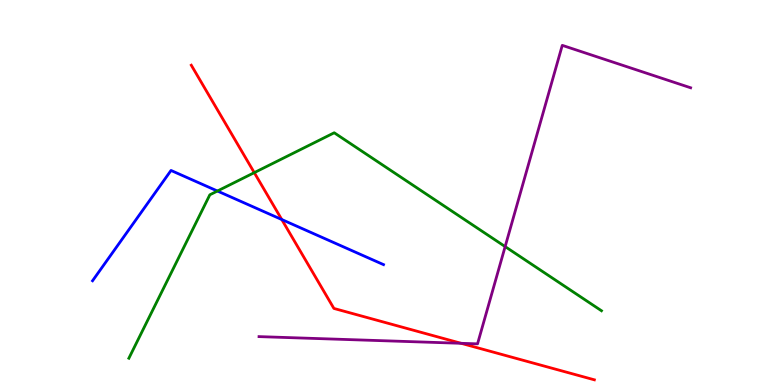[{'lines': ['blue', 'red'], 'intersections': [{'x': 3.64, 'y': 4.3}]}, {'lines': ['green', 'red'], 'intersections': [{'x': 3.28, 'y': 5.52}]}, {'lines': ['purple', 'red'], 'intersections': [{'x': 5.95, 'y': 1.08}]}, {'lines': ['blue', 'green'], 'intersections': [{'x': 2.81, 'y': 5.04}]}, {'lines': ['blue', 'purple'], 'intersections': []}, {'lines': ['green', 'purple'], 'intersections': [{'x': 6.52, 'y': 3.59}]}]